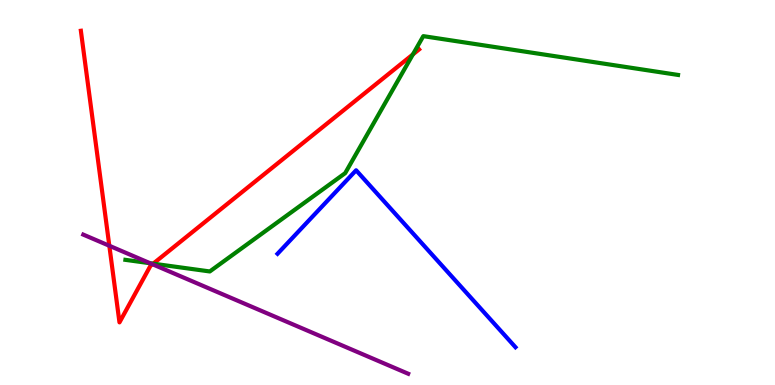[{'lines': ['blue', 'red'], 'intersections': []}, {'lines': ['green', 'red'], 'intersections': [{'x': 1.98, 'y': 3.15}, {'x': 5.33, 'y': 8.59}]}, {'lines': ['purple', 'red'], 'intersections': [{'x': 1.41, 'y': 3.62}, {'x': 1.97, 'y': 3.14}]}, {'lines': ['blue', 'green'], 'intersections': []}, {'lines': ['blue', 'purple'], 'intersections': []}, {'lines': ['green', 'purple'], 'intersections': [{'x': 1.94, 'y': 3.16}]}]